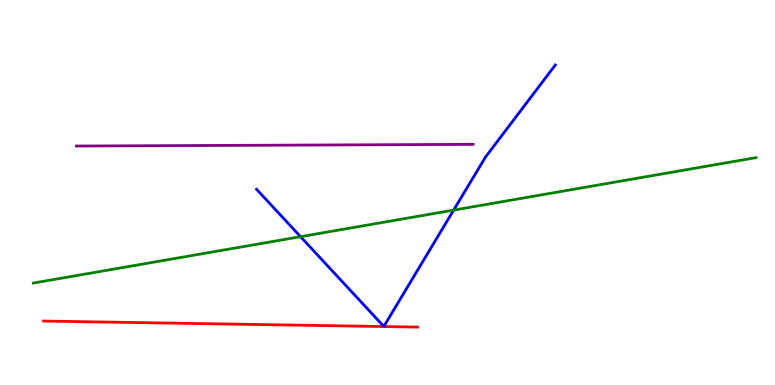[{'lines': ['blue', 'red'], 'intersections': []}, {'lines': ['green', 'red'], 'intersections': []}, {'lines': ['purple', 'red'], 'intersections': []}, {'lines': ['blue', 'green'], 'intersections': [{'x': 3.88, 'y': 3.85}, {'x': 5.85, 'y': 4.54}]}, {'lines': ['blue', 'purple'], 'intersections': []}, {'lines': ['green', 'purple'], 'intersections': []}]